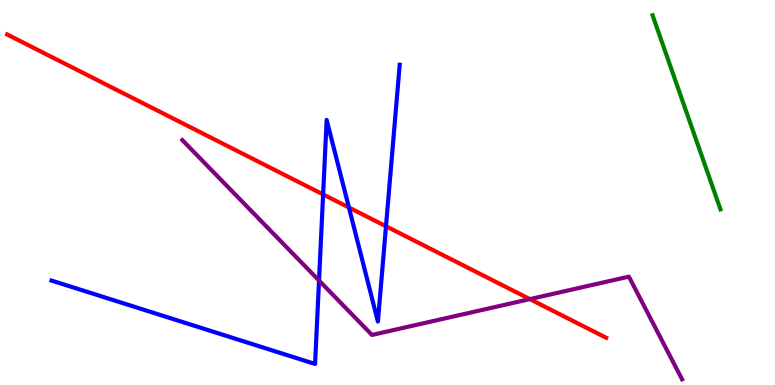[{'lines': ['blue', 'red'], 'intersections': [{'x': 4.17, 'y': 4.95}, {'x': 4.5, 'y': 4.61}, {'x': 4.98, 'y': 4.12}]}, {'lines': ['green', 'red'], 'intersections': []}, {'lines': ['purple', 'red'], 'intersections': [{'x': 6.84, 'y': 2.23}]}, {'lines': ['blue', 'green'], 'intersections': []}, {'lines': ['blue', 'purple'], 'intersections': [{'x': 4.12, 'y': 2.71}]}, {'lines': ['green', 'purple'], 'intersections': []}]